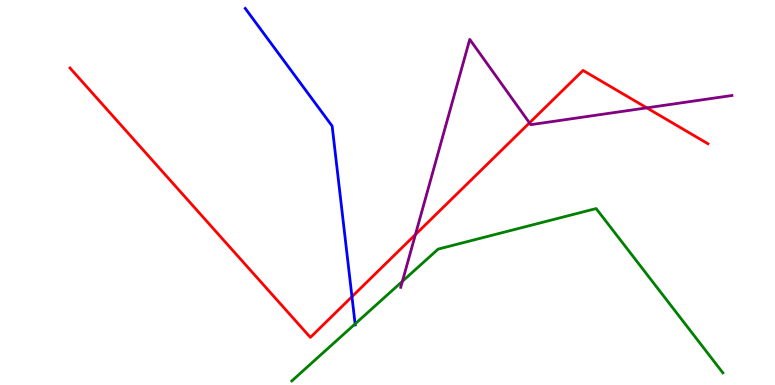[{'lines': ['blue', 'red'], 'intersections': [{'x': 4.54, 'y': 2.29}]}, {'lines': ['green', 'red'], 'intersections': []}, {'lines': ['purple', 'red'], 'intersections': [{'x': 5.36, 'y': 3.91}, {'x': 6.83, 'y': 6.81}, {'x': 8.35, 'y': 7.2}]}, {'lines': ['blue', 'green'], 'intersections': [{'x': 4.58, 'y': 1.59}]}, {'lines': ['blue', 'purple'], 'intersections': []}, {'lines': ['green', 'purple'], 'intersections': [{'x': 5.19, 'y': 2.69}]}]